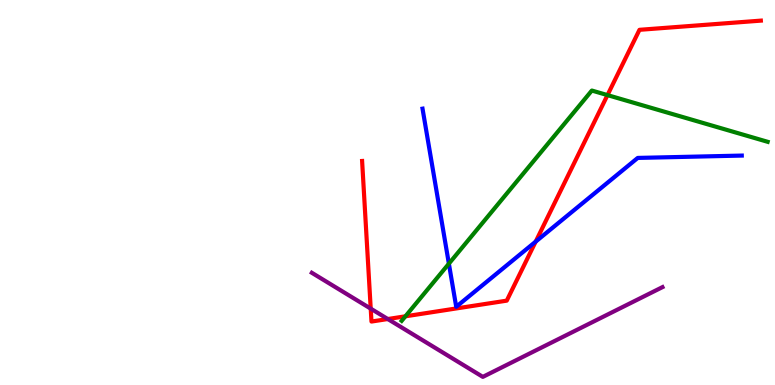[{'lines': ['blue', 'red'], 'intersections': [{'x': 6.91, 'y': 3.72}]}, {'lines': ['green', 'red'], 'intersections': [{'x': 5.23, 'y': 1.78}, {'x': 7.84, 'y': 7.53}]}, {'lines': ['purple', 'red'], 'intersections': [{'x': 4.78, 'y': 1.98}, {'x': 5.0, 'y': 1.71}]}, {'lines': ['blue', 'green'], 'intersections': [{'x': 5.79, 'y': 3.15}]}, {'lines': ['blue', 'purple'], 'intersections': []}, {'lines': ['green', 'purple'], 'intersections': []}]